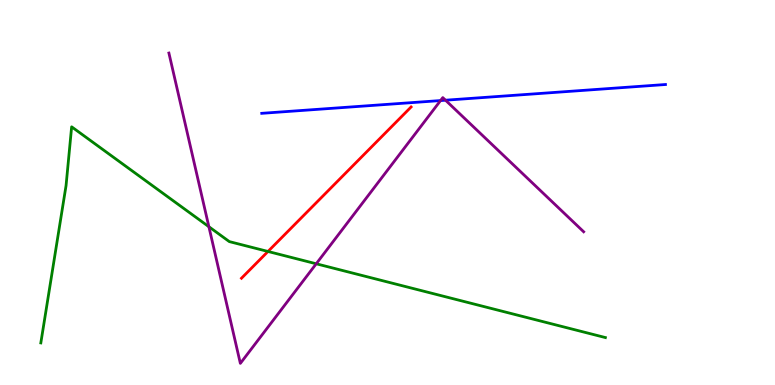[{'lines': ['blue', 'red'], 'intersections': []}, {'lines': ['green', 'red'], 'intersections': [{'x': 3.46, 'y': 3.47}]}, {'lines': ['purple', 'red'], 'intersections': []}, {'lines': ['blue', 'green'], 'intersections': []}, {'lines': ['blue', 'purple'], 'intersections': [{'x': 5.68, 'y': 7.39}, {'x': 5.75, 'y': 7.4}]}, {'lines': ['green', 'purple'], 'intersections': [{'x': 2.7, 'y': 4.11}, {'x': 4.08, 'y': 3.15}]}]